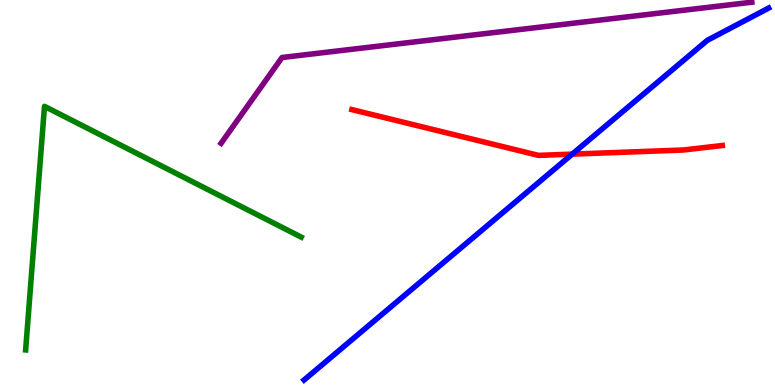[{'lines': ['blue', 'red'], 'intersections': [{'x': 7.38, 'y': 6.0}]}, {'lines': ['green', 'red'], 'intersections': []}, {'lines': ['purple', 'red'], 'intersections': []}, {'lines': ['blue', 'green'], 'intersections': []}, {'lines': ['blue', 'purple'], 'intersections': []}, {'lines': ['green', 'purple'], 'intersections': []}]